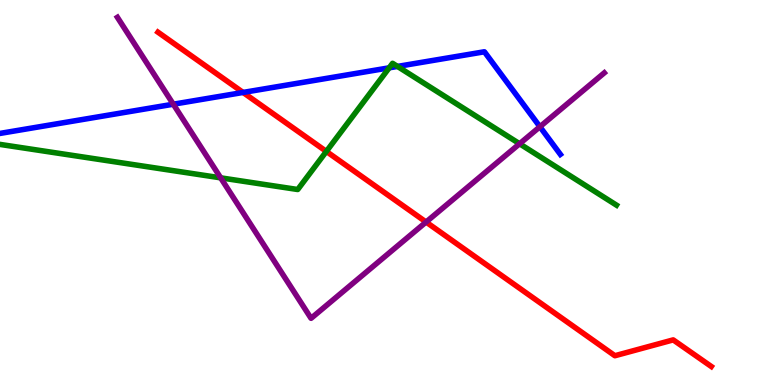[{'lines': ['blue', 'red'], 'intersections': [{'x': 3.14, 'y': 7.6}]}, {'lines': ['green', 'red'], 'intersections': [{'x': 4.21, 'y': 6.07}]}, {'lines': ['purple', 'red'], 'intersections': [{'x': 5.5, 'y': 4.23}]}, {'lines': ['blue', 'green'], 'intersections': [{'x': 5.02, 'y': 8.24}, {'x': 5.13, 'y': 8.27}]}, {'lines': ['blue', 'purple'], 'intersections': [{'x': 2.24, 'y': 7.29}, {'x': 6.97, 'y': 6.71}]}, {'lines': ['green', 'purple'], 'intersections': [{'x': 2.85, 'y': 5.38}, {'x': 6.7, 'y': 6.27}]}]